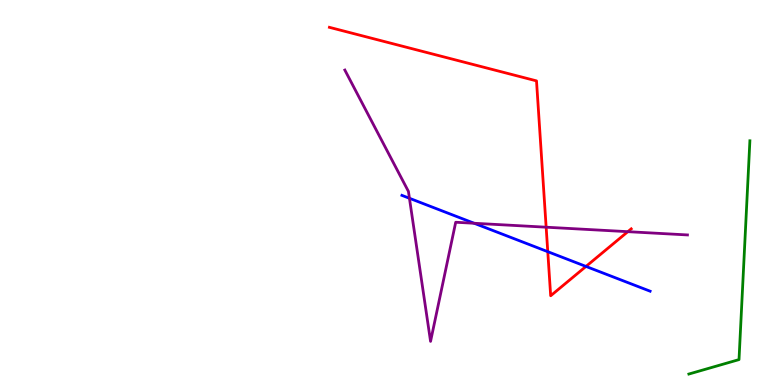[{'lines': ['blue', 'red'], 'intersections': [{'x': 7.07, 'y': 3.46}, {'x': 7.56, 'y': 3.08}]}, {'lines': ['green', 'red'], 'intersections': []}, {'lines': ['purple', 'red'], 'intersections': [{'x': 7.05, 'y': 4.1}, {'x': 8.1, 'y': 3.98}]}, {'lines': ['blue', 'green'], 'intersections': []}, {'lines': ['blue', 'purple'], 'intersections': [{'x': 5.28, 'y': 4.85}, {'x': 6.12, 'y': 4.2}]}, {'lines': ['green', 'purple'], 'intersections': []}]